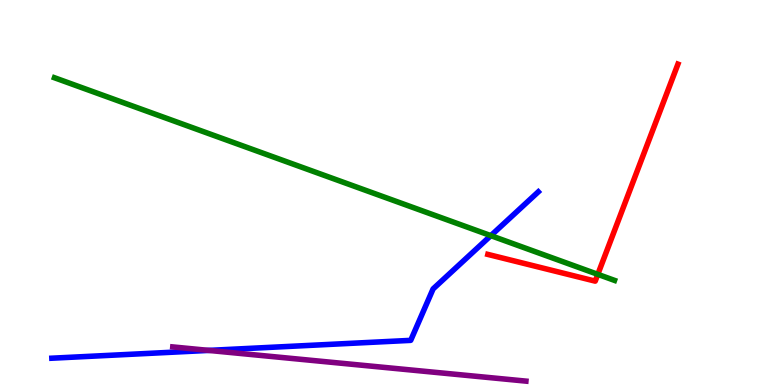[{'lines': ['blue', 'red'], 'intersections': []}, {'lines': ['green', 'red'], 'intersections': [{'x': 7.71, 'y': 2.87}]}, {'lines': ['purple', 'red'], 'intersections': []}, {'lines': ['blue', 'green'], 'intersections': [{'x': 6.33, 'y': 3.88}]}, {'lines': ['blue', 'purple'], 'intersections': [{'x': 2.69, 'y': 0.899}]}, {'lines': ['green', 'purple'], 'intersections': []}]